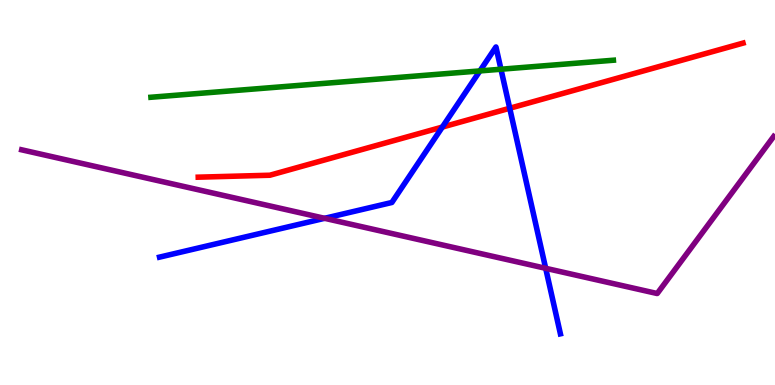[{'lines': ['blue', 'red'], 'intersections': [{'x': 5.71, 'y': 6.7}, {'x': 6.58, 'y': 7.19}]}, {'lines': ['green', 'red'], 'intersections': []}, {'lines': ['purple', 'red'], 'intersections': []}, {'lines': ['blue', 'green'], 'intersections': [{'x': 6.19, 'y': 8.16}, {'x': 6.46, 'y': 8.2}]}, {'lines': ['blue', 'purple'], 'intersections': [{'x': 4.19, 'y': 4.33}, {'x': 7.04, 'y': 3.03}]}, {'lines': ['green', 'purple'], 'intersections': []}]